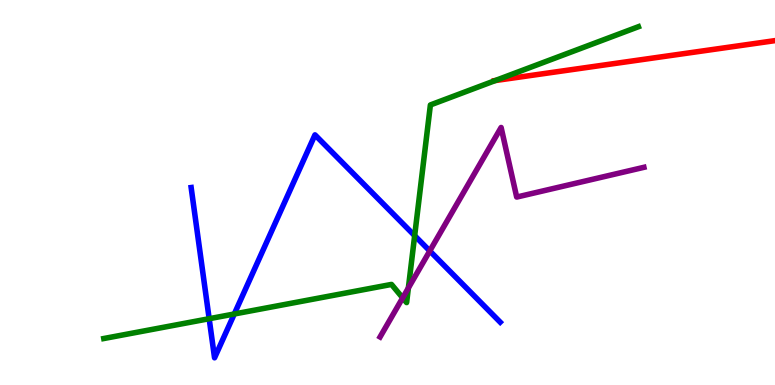[{'lines': ['blue', 'red'], 'intersections': []}, {'lines': ['green', 'red'], 'intersections': [{'x': 6.39, 'y': 7.91}]}, {'lines': ['purple', 'red'], 'intersections': []}, {'lines': ['blue', 'green'], 'intersections': [{'x': 2.7, 'y': 1.72}, {'x': 3.02, 'y': 1.84}, {'x': 5.35, 'y': 3.88}]}, {'lines': ['blue', 'purple'], 'intersections': [{'x': 5.55, 'y': 3.48}]}, {'lines': ['green', 'purple'], 'intersections': [{'x': 5.2, 'y': 2.26}, {'x': 5.27, 'y': 2.52}]}]